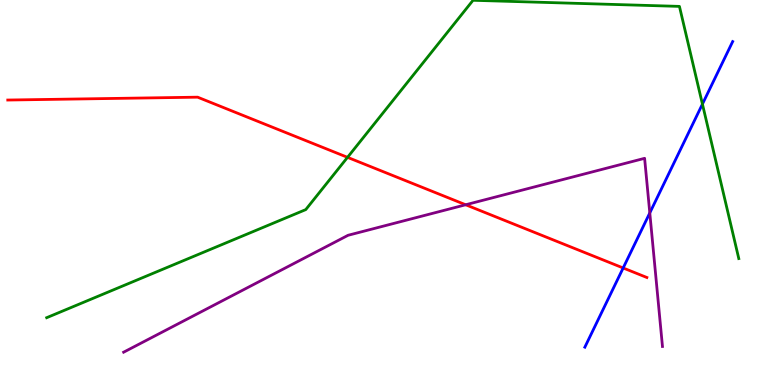[{'lines': ['blue', 'red'], 'intersections': [{'x': 8.04, 'y': 3.04}]}, {'lines': ['green', 'red'], 'intersections': [{'x': 4.48, 'y': 5.91}]}, {'lines': ['purple', 'red'], 'intersections': [{'x': 6.01, 'y': 4.68}]}, {'lines': ['blue', 'green'], 'intersections': [{'x': 9.06, 'y': 7.3}]}, {'lines': ['blue', 'purple'], 'intersections': [{'x': 8.38, 'y': 4.47}]}, {'lines': ['green', 'purple'], 'intersections': []}]